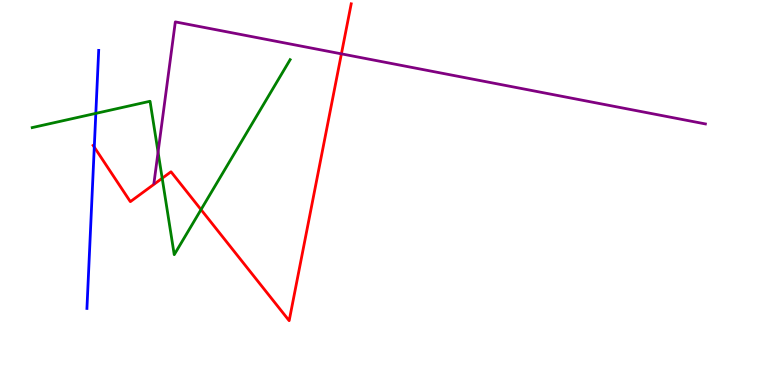[{'lines': ['blue', 'red'], 'intersections': [{'x': 1.22, 'y': 6.18}]}, {'lines': ['green', 'red'], 'intersections': [{'x': 2.09, 'y': 5.37}, {'x': 2.59, 'y': 4.56}]}, {'lines': ['purple', 'red'], 'intersections': [{'x': 4.41, 'y': 8.6}]}, {'lines': ['blue', 'green'], 'intersections': [{'x': 1.24, 'y': 7.05}]}, {'lines': ['blue', 'purple'], 'intersections': []}, {'lines': ['green', 'purple'], 'intersections': [{'x': 2.04, 'y': 6.05}]}]